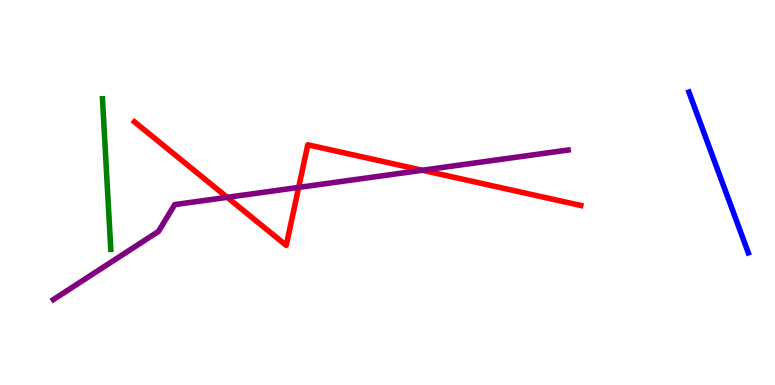[{'lines': ['blue', 'red'], 'intersections': []}, {'lines': ['green', 'red'], 'intersections': []}, {'lines': ['purple', 'red'], 'intersections': [{'x': 2.93, 'y': 4.87}, {'x': 3.85, 'y': 5.13}, {'x': 5.45, 'y': 5.58}]}, {'lines': ['blue', 'green'], 'intersections': []}, {'lines': ['blue', 'purple'], 'intersections': []}, {'lines': ['green', 'purple'], 'intersections': []}]